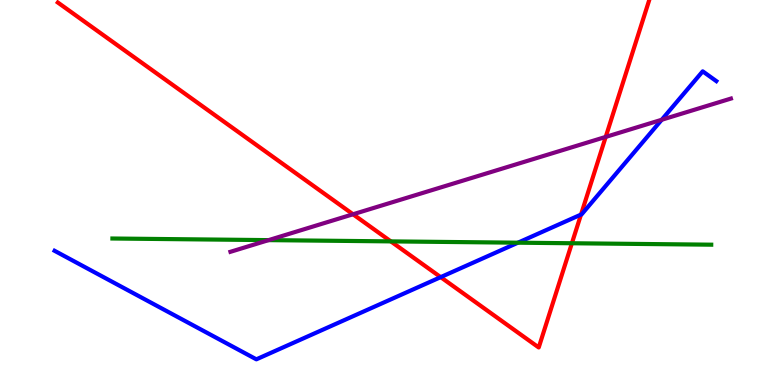[{'lines': ['blue', 'red'], 'intersections': [{'x': 5.69, 'y': 2.8}, {'x': 7.5, 'y': 4.43}]}, {'lines': ['green', 'red'], 'intersections': [{'x': 5.04, 'y': 3.73}, {'x': 7.38, 'y': 3.68}]}, {'lines': ['purple', 'red'], 'intersections': [{'x': 4.56, 'y': 4.43}, {'x': 7.82, 'y': 6.44}]}, {'lines': ['blue', 'green'], 'intersections': [{'x': 6.68, 'y': 3.7}]}, {'lines': ['blue', 'purple'], 'intersections': [{'x': 8.54, 'y': 6.89}]}, {'lines': ['green', 'purple'], 'intersections': [{'x': 3.47, 'y': 3.76}]}]